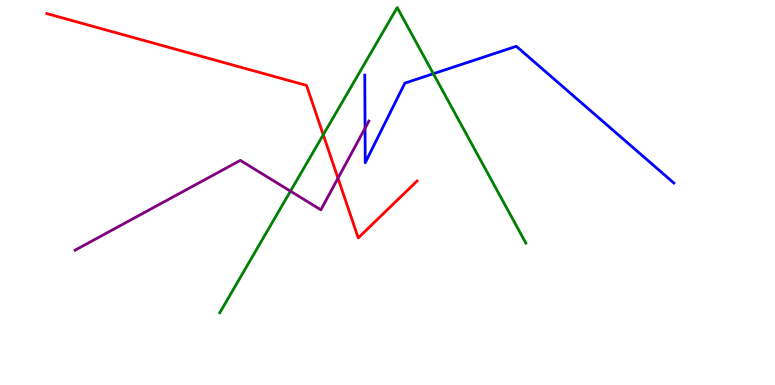[{'lines': ['blue', 'red'], 'intersections': []}, {'lines': ['green', 'red'], 'intersections': [{'x': 4.17, 'y': 6.5}]}, {'lines': ['purple', 'red'], 'intersections': [{'x': 4.36, 'y': 5.37}]}, {'lines': ['blue', 'green'], 'intersections': [{'x': 5.59, 'y': 8.09}]}, {'lines': ['blue', 'purple'], 'intersections': [{'x': 4.71, 'y': 6.67}]}, {'lines': ['green', 'purple'], 'intersections': [{'x': 3.75, 'y': 5.03}]}]